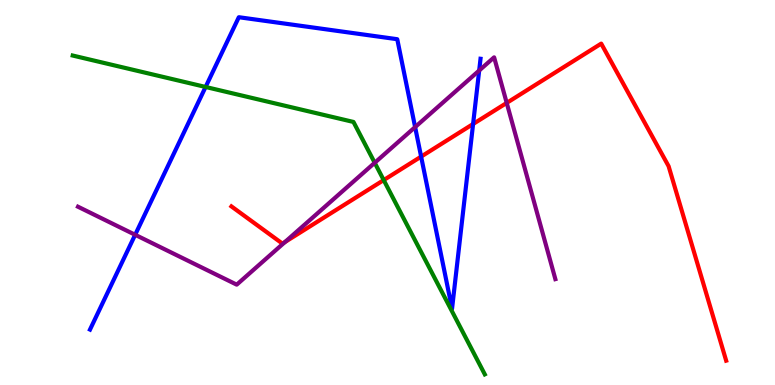[{'lines': ['blue', 'red'], 'intersections': [{'x': 5.43, 'y': 5.93}, {'x': 6.1, 'y': 6.78}]}, {'lines': ['green', 'red'], 'intersections': [{'x': 4.95, 'y': 5.32}]}, {'lines': ['purple', 'red'], 'intersections': [{'x': 3.68, 'y': 3.71}, {'x': 6.54, 'y': 7.33}]}, {'lines': ['blue', 'green'], 'intersections': [{'x': 2.65, 'y': 7.74}]}, {'lines': ['blue', 'purple'], 'intersections': [{'x': 1.74, 'y': 3.9}, {'x': 5.36, 'y': 6.7}, {'x': 6.18, 'y': 8.17}]}, {'lines': ['green', 'purple'], 'intersections': [{'x': 4.83, 'y': 5.77}]}]